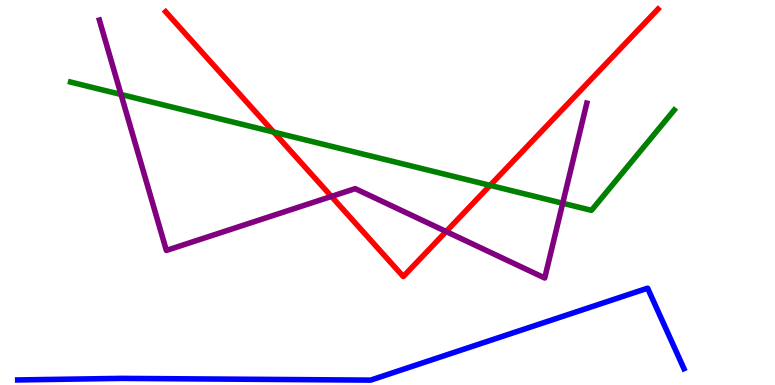[{'lines': ['blue', 'red'], 'intersections': []}, {'lines': ['green', 'red'], 'intersections': [{'x': 3.53, 'y': 6.57}, {'x': 6.32, 'y': 5.19}]}, {'lines': ['purple', 'red'], 'intersections': [{'x': 4.28, 'y': 4.9}, {'x': 5.76, 'y': 3.99}]}, {'lines': ['blue', 'green'], 'intersections': []}, {'lines': ['blue', 'purple'], 'intersections': []}, {'lines': ['green', 'purple'], 'intersections': [{'x': 1.56, 'y': 7.55}, {'x': 7.26, 'y': 4.72}]}]